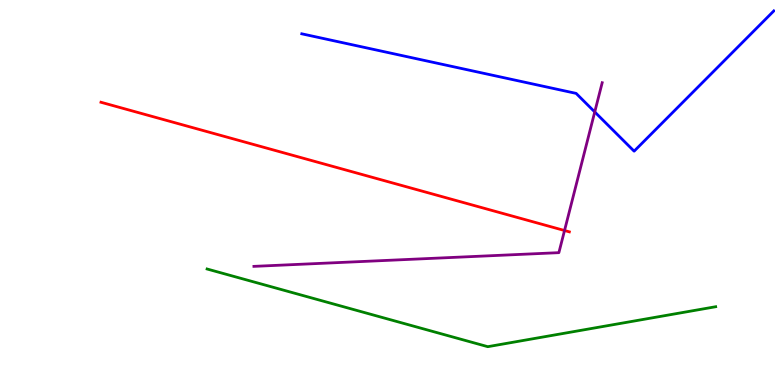[{'lines': ['blue', 'red'], 'intersections': []}, {'lines': ['green', 'red'], 'intersections': []}, {'lines': ['purple', 'red'], 'intersections': [{'x': 7.28, 'y': 4.01}]}, {'lines': ['blue', 'green'], 'intersections': []}, {'lines': ['blue', 'purple'], 'intersections': [{'x': 7.67, 'y': 7.09}]}, {'lines': ['green', 'purple'], 'intersections': []}]